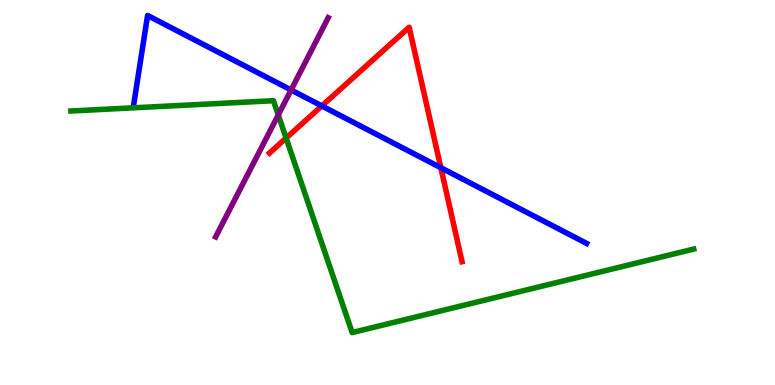[{'lines': ['blue', 'red'], 'intersections': [{'x': 4.15, 'y': 7.25}, {'x': 5.69, 'y': 5.64}]}, {'lines': ['green', 'red'], 'intersections': [{'x': 3.69, 'y': 6.41}]}, {'lines': ['purple', 'red'], 'intersections': []}, {'lines': ['blue', 'green'], 'intersections': []}, {'lines': ['blue', 'purple'], 'intersections': [{'x': 3.76, 'y': 7.66}]}, {'lines': ['green', 'purple'], 'intersections': [{'x': 3.59, 'y': 7.01}]}]